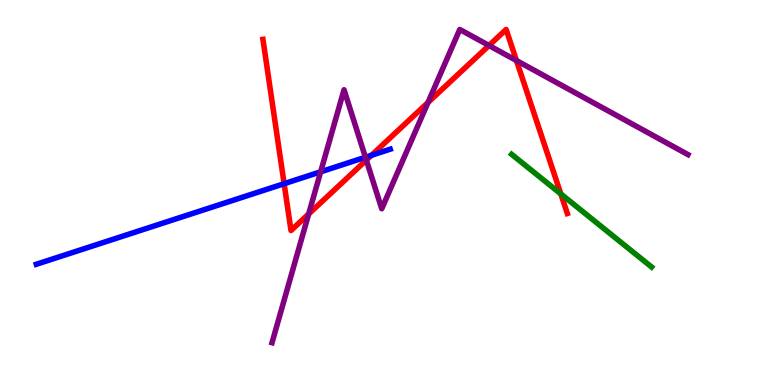[{'lines': ['blue', 'red'], 'intersections': [{'x': 3.67, 'y': 5.23}, {'x': 4.79, 'y': 5.97}]}, {'lines': ['green', 'red'], 'intersections': [{'x': 7.24, 'y': 4.96}]}, {'lines': ['purple', 'red'], 'intersections': [{'x': 3.98, 'y': 4.44}, {'x': 4.73, 'y': 5.84}, {'x': 5.52, 'y': 7.34}, {'x': 6.31, 'y': 8.82}, {'x': 6.66, 'y': 8.43}]}, {'lines': ['blue', 'green'], 'intersections': []}, {'lines': ['blue', 'purple'], 'intersections': [{'x': 4.14, 'y': 5.54}, {'x': 4.72, 'y': 5.92}]}, {'lines': ['green', 'purple'], 'intersections': []}]